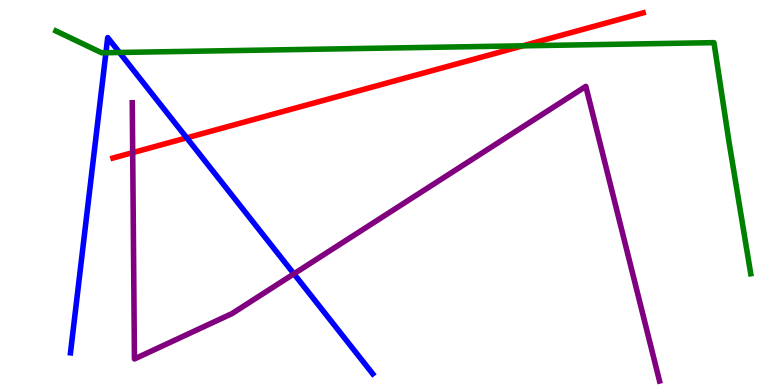[{'lines': ['blue', 'red'], 'intersections': [{'x': 2.41, 'y': 6.42}]}, {'lines': ['green', 'red'], 'intersections': [{'x': 6.75, 'y': 8.81}]}, {'lines': ['purple', 'red'], 'intersections': [{'x': 1.71, 'y': 6.04}]}, {'lines': ['blue', 'green'], 'intersections': [{'x': 1.37, 'y': 8.63}, {'x': 1.54, 'y': 8.64}]}, {'lines': ['blue', 'purple'], 'intersections': [{'x': 3.79, 'y': 2.89}]}, {'lines': ['green', 'purple'], 'intersections': []}]